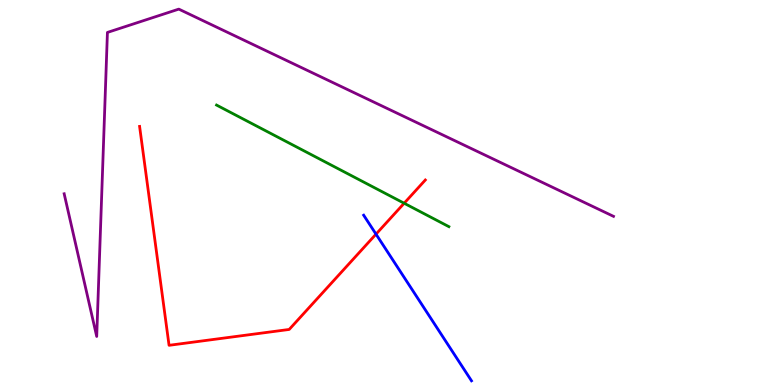[{'lines': ['blue', 'red'], 'intersections': [{'x': 4.85, 'y': 3.92}]}, {'lines': ['green', 'red'], 'intersections': [{'x': 5.21, 'y': 4.72}]}, {'lines': ['purple', 'red'], 'intersections': []}, {'lines': ['blue', 'green'], 'intersections': []}, {'lines': ['blue', 'purple'], 'intersections': []}, {'lines': ['green', 'purple'], 'intersections': []}]